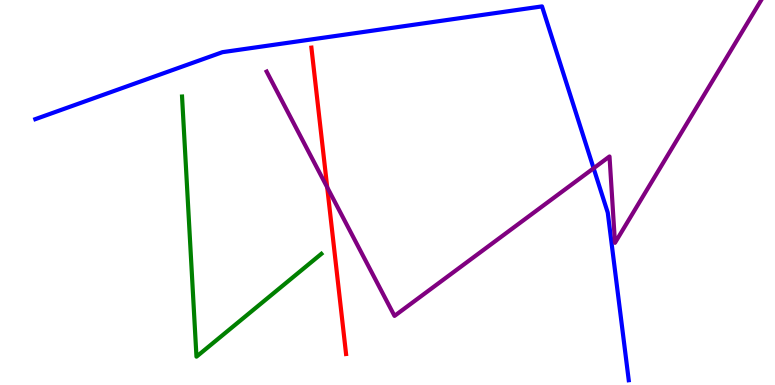[{'lines': ['blue', 'red'], 'intersections': []}, {'lines': ['green', 'red'], 'intersections': []}, {'lines': ['purple', 'red'], 'intersections': [{'x': 4.22, 'y': 5.13}]}, {'lines': ['blue', 'green'], 'intersections': []}, {'lines': ['blue', 'purple'], 'intersections': [{'x': 7.66, 'y': 5.63}]}, {'lines': ['green', 'purple'], 'intersections': []}]